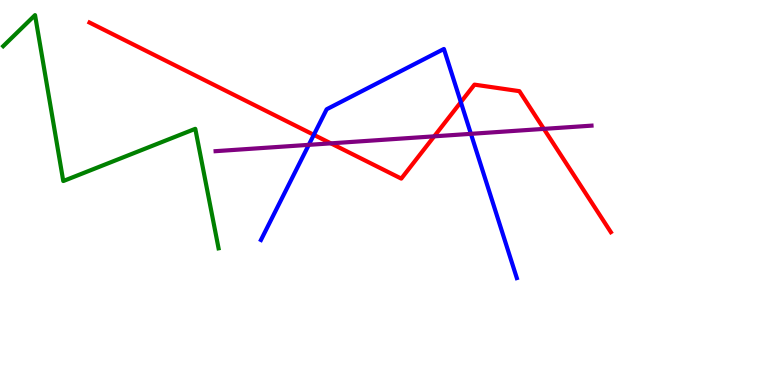[{'lines': ['blue', 'red'], 'intersections': [{'x': 4.05, 'y': 6.5}, {'x': 5.95, 'y': 7.35}]}, {'lines': ['green', 'red'], 'intersections': []}, {'lines': ['purple', 'red'], 'intersections': [{'x': 4.27, 'y': 6.28}, {'x': 5.6, 'y': 6.46}, {'x': 7.02, 'y': 6.65}]}, {'lines': ['blue', 'green'], 'intersections': []}, {'lines': ['blue', 'purple'], 'intersections': [{'x': 3.98, 'y': 6.24}, {'x': 6.08, 'y': 6.52}]}, {'lines': ['green', 'purple'], 'intersections': []}]